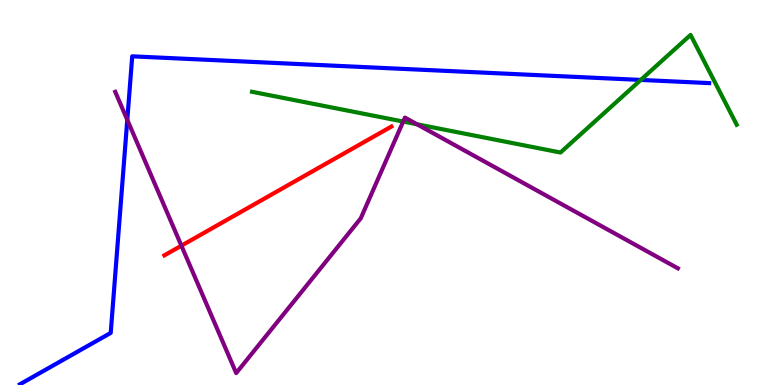[{'lines': ['blue', 'red'], 'intersections': []}, {'lines': ['green', 'red'], 'intersections': []}, {'lines': ['purple', 'red'], 'intersections': [{'x': 2.34, 'y': 3.62}]}, {'lines': ['blue', 'green'], 'intersections': [{'x': 8.27, 'y': 7.92}]}, {'lines': ['blue', 'purple'], 'intersections': [{'x': 1.64, 'y': 6.89}]}, {'lines': ['green', 'purple'], 'intersections': [{'x': 5.2, 'y': 6.84}, {'x': 5.38, 'y': 6.77}]}]